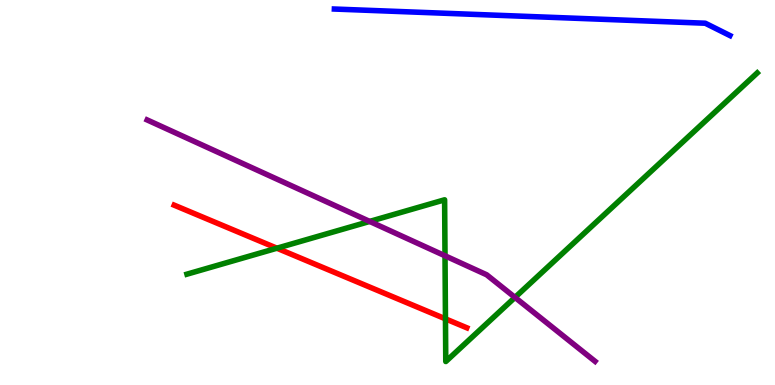[{'lines': ['blue', 'red'], 'intersections': []}, {'lines': ['green', 'red'], 'intersections': [{'x': 3.57, 'y': 3.55}, {'x': 5.75, 'y': 1.72}]}, {'lines': ['purple', 'red'], 'intersections': []}, {'lines': ['blue', 'green'], 'intersections': []}, {'lines': ['blue', 'purple'], 'intersections': []}, {'lines': ['green', 'purple'], 'intersections': [{'x': 4.77, 'y': 4.25}, {'x': 5.74, 'y': 3.36}, {'x': 6.64, 'y': 2.28}]}]